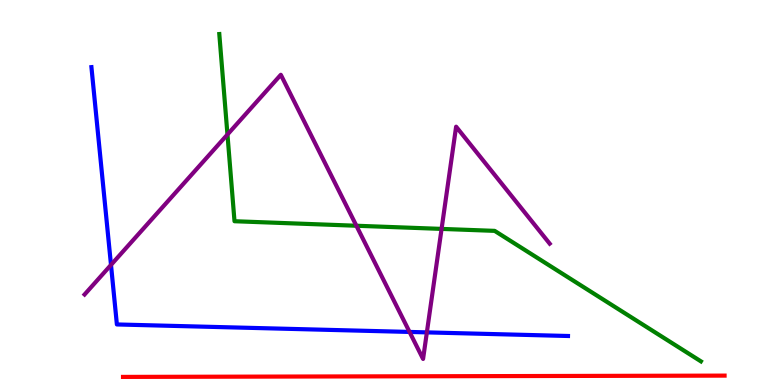[{'lines': ['blue', 'red'], 'intersections': []}, {'lines': ['green', 'red'], 'intersections': []}, {'lines': ['purple', 'red'], 'intersections': []}, {'lines': ['blue', 'green'], 'intersections': []}, {'lines': ['blue', 'purple'], 'intersections': [{'x': 1.43, 'y': 3.12}, {'x': 5.28, 'y': 1.38}, {'x': 5.51, 'y': 1.37}]}, {'lines': ['green', 'purple'], 'intersections': [{'x': 2.93, 'y': 6.51}, {'x': 4.6, 'y': 4.14}, {'x': 5.7, 'y': 4.05}]}]